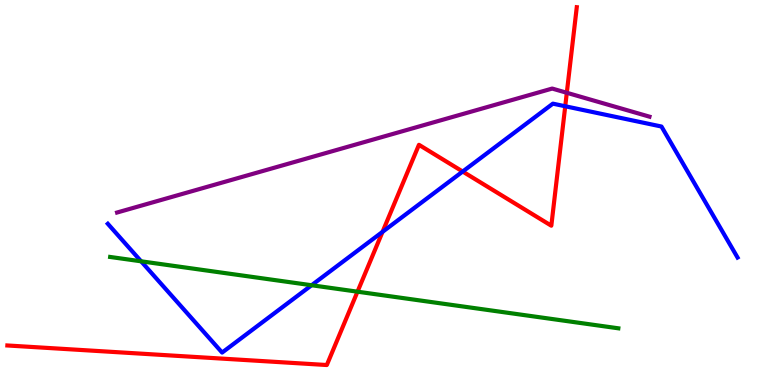[{'lines': ['blue', 'red'], 'intersections': [{'x': 4.94, 'y': 3.98}, {'x': 5.97, 'y': 5.54}, {'x': 7.29, 'y': 7.24}]}, {'lines': ['green', 'red'], 'intersections': [{'x': 4.61, 'y': 2.42}]}, {'lines': ['purple', 'red'], 'intersections': [{'x': 7.31, 'y': 7.59}]}, {'lines': ['blue', 'green'], 'intersections': [{'x': 1.82, 'y': 3.21}, {'x': 4.02, 'y': 2.59}]}, {'lines': ['blue', 'purple'], 'intersections': []}, {'lines': ['green', 'purple'], 'intersections': []}]